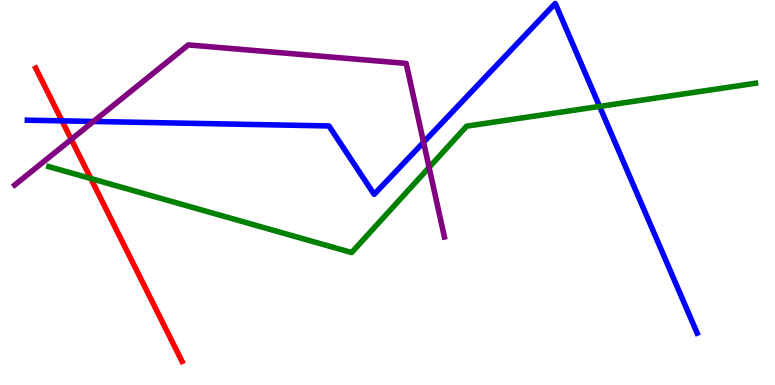[{'lines': ['blue', 'red'], 'intersections': [{'x': 0.8, 'y': 6.86}]}, {'lines': ['green', 'red'], 'intersections': [{'x': 1.17, 'y': 5.36}]}, {'lines': ['purple', 'red'], 'intersections': [{'x': 0.92, 'y': 6.38}]}, {'lines': ['blue', 'green'], 'intersections': [{'x': 7.74, 'y': 7.24}]}, {'lines': ['blue', 'purple'], 'intersections': [{'x': 1.21, 'y': 6.85}, {'x': 5.47, 'y': 6.3}]}, {'lines': ['green', 'purple'], 'intersections': [{'x': 5.54, 'y': 5.65}]}]